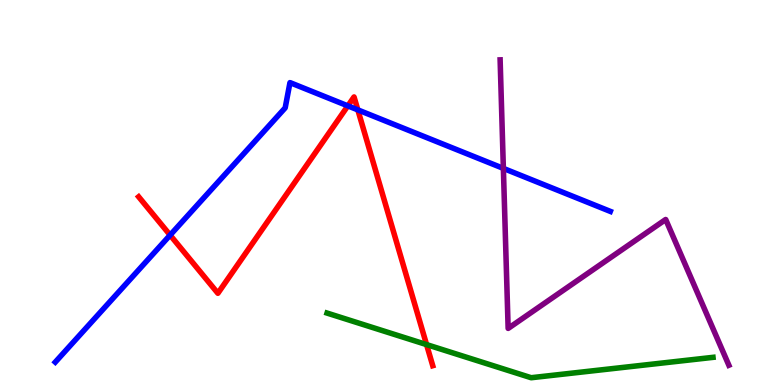[{'lines': ['blue', 'red'], 'intersections': [{'x': 2.2, 'y': 3.89}, {'x': 4.49, 'y': 7.25}, {'x': 4.62, 'y': 7.15}]}, {'lines': ['green', 'red'], 'intersections': [{'x': 5.5, 'y': 1.05}]}, {'lines': ['purple', 'red'], 'intersections': []}, {'lines': ['blue', 'green'], 'intersections': []}, {'lines': ['blue', 'purple'], 'intersections': [{'x': 6.5, 'y': 5.63}]}, {'lines': ['green', 'purple'], 'intersections': []}]